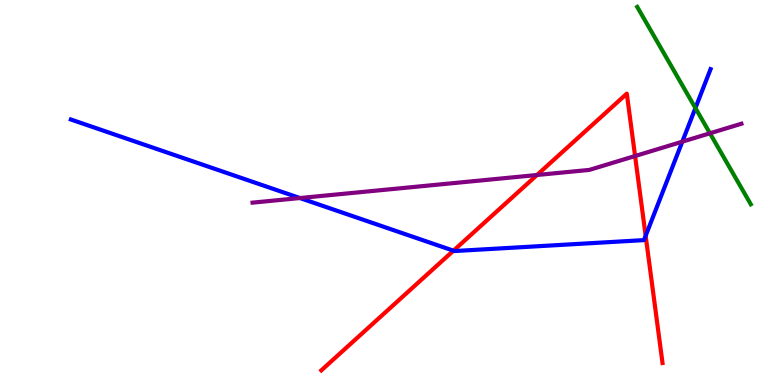[{'lines': ['blue', 'red'], 'intersections': [{'x': 5.85, 'y': 3.49}, {'x': 8.33, 'y': 3.88}]}, {'lines': ['green', 'red'], 'intersections': []}, {'lines': ['purple', 'red'], 'intersections': [{'x': 6.93, 'y': 5.45}, {'x': 8.19, 'y': 5.95}]}, {'lines': ['blue', 'green'], 'intersections': [{'x': 8.97, 'y': 7.19}]}, {'lines': ['blue', 'purple'], 'intersections': [{'x': 3.87, 'y': 4.86}, {'x': 8.8, 'y': 6.32}]}, {'lines': ['green', 'purple'], 'intersections': [{'x': 9.16, 'y': 6.54}]}]